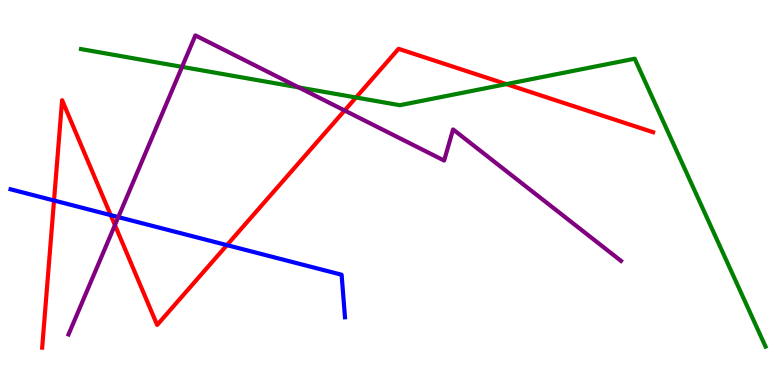[{'lines': ['blue', 'red'], 'intersections': [{'x': 0.697, 'y': 4.79}, {'x': 1.43, 'y': 4.41}, {'x': 2.93, 'y': 3.63}]}, {'lines': ['green', 'red'], 'intersections': [{'x': 4.59, 'y': 7.47}, {'x': 6.53, 'y': 7.81}]}, {'lines': ['purple', 'red'], 'intersections': [{'x': 1.48, 'y': 4.15}, {'x': 4.45, 'y': 7.13}]}, {'lines': ['blue', 'green'], 'intersections': []}, {'lines': ['blue', 'purple'], 'intersections': [{'x': 1.53, 'y': 4.36}]}, {'lines': ['green', 'purple'], 'intersections': [{'x': 2.35, 'y': 8.26}, {'x': 3.85, 'y': 7.73}]}]